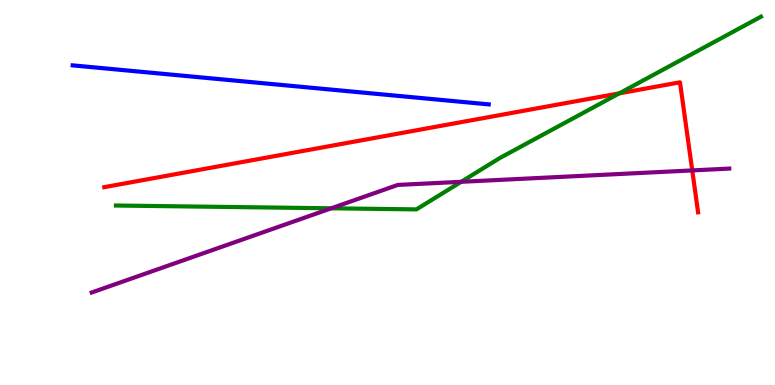[{'lines': ['blue', 'red'], 'intersections': []}, {'lines': ['green', 'red'], 'intersections': [{'x': 7.99, 'y': 7.58}]}, {'lines': ['purple', 'red'], 'intersections': [{'x': 8.93, 'y': 5.57}]}, {'lines': ['blue', 'green'], 'intersections': []}, {'lines': ['blue', 'purple'], 'intersections': []}, {'lines': ['green', 'purple'], 'intersections': [{'x': 4.28, 'y': 4.59}, {'x': 5.95, 'y': 5.28}]}]